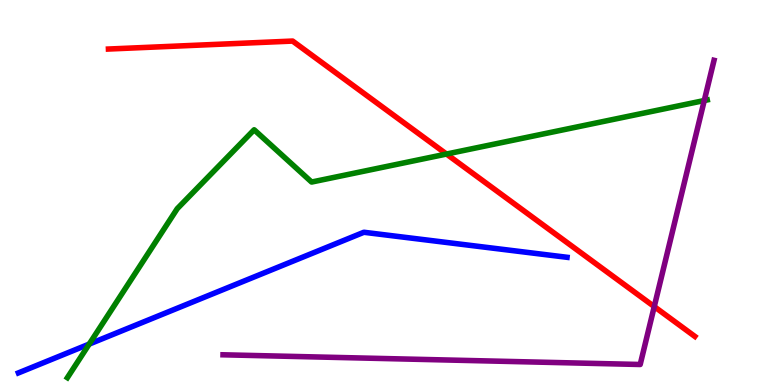[{'lines': ['blue', 'red'], 'intersections': []}, {'lines': ['green', 'red'], 'intersections': [{'x': 5.76, 'y': 6.0}]}, {'lines': ['purple', 'red'], 'intersections': [{'x': 8.44, 'y': 2.04}]}, {'lines': ['blue', 'green'], 'intersections': [{'x': 1.15, 'y': 1.06}]}, {'lines': ['blue', 'purple'], 'intersections': []}, {'lines': ['green', 'purple'], 'intersections': [{'x': 9.09, 'y': 7.39}]}]